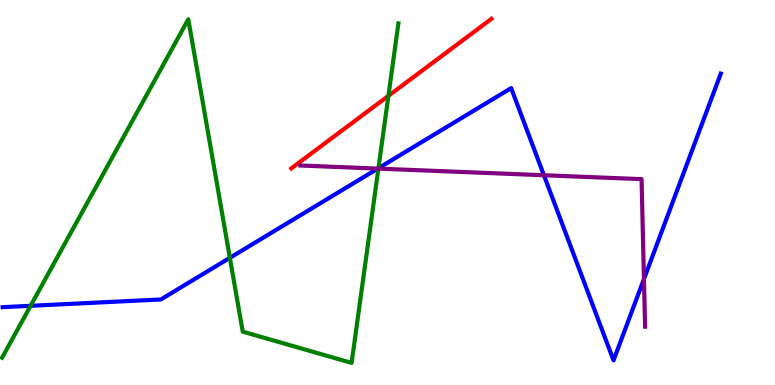[{'lines': ['blue', 'red'], 'intersections': []}, {'lines': ['green', 'red'], 'intersections': [{'x': 5.01, 'y': 7.51}]}, {'lines': ['purple', 'red'], 'intersections': []}, {'lines': ['blue', 'green'], 'intersections': [{'x': 0.395, 'y': 2.06}, {'x': 2.97, 'y': 3.3}, {'x': 4.88, 'y': 5.63}]}, {'lines': ['blue', 'purple'], 'intersections': [{'x': 4.87, 'y': 5.62}, {'x': 7.02, 'y': 5.45}, {'x': 8.31, 'y': 2.75}]}, {'lines': ['green', 'purple'], 'intersections': [{'x': 4.88, 'y': 5.62}]}]